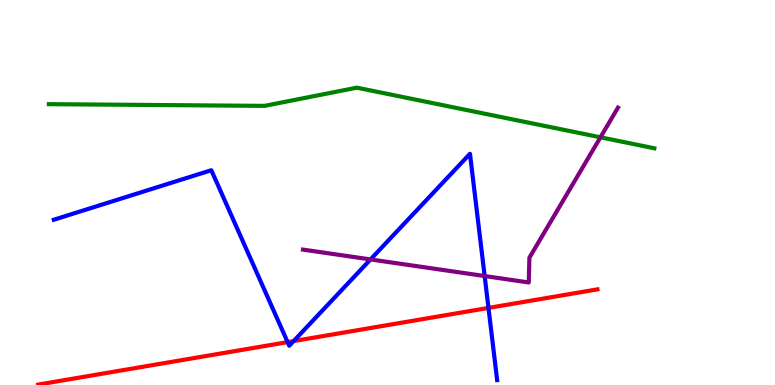[{'lines': ['blue', 'red'], 'intersections': [{'x': 3.71, 'y': 1.11}, {'x': 3.79, 'y': 1.14}, {'x': 6.3, 'y': 2.0}]}, {'lines': ['green', 'red'], 'intersections': []}, {'lines': ['purple', 'red'], 'intersections': []}, {'lines': ['blue', 'green'], 'intersections': []}, {'lines': ['blue', 'purple'], 'intersections': [{'x': 4.78, 'y': 3.26}, {'x': 6.25, 'y': 2.83}]}, {'lines': ['green', 'purple'], 'intersections': [{'x': 7.75, 'y': 6.43}]}]